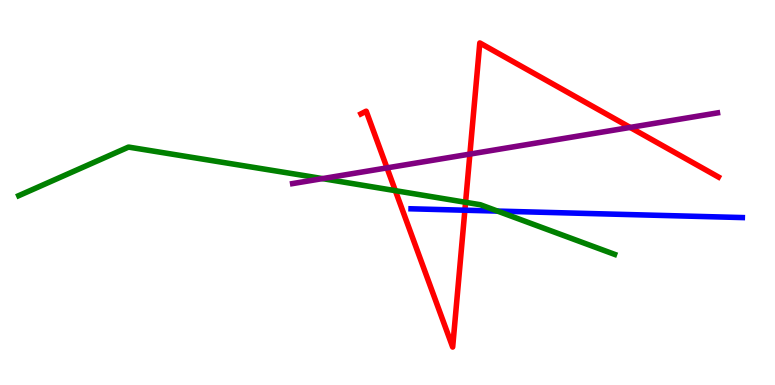[{'lines': ['blue', 'red'], 'intersections': [{'x': 6.0, 'y': 4.54}]}, {'lines': ['green', 'red'], 'intersections': [{'x': 5.1, 'y': 5.05}, {'x': 6.01, 'y': 4.75}]}, {'lines': ['purple', 'red'], 'intersections': [{'x': 4.99, 'y': 5.64}, {'x': 6.06, 'y': 6.0}, {'x': 8.13, 'y': 6.69}]}, {'lines': ['blue', 'green'], 'intersections': [{'x': 6.42, 'y': 4.52}]}, {'lines': ['blue', 'purple'], 'intersections': []}, {'lines': ['green', 'purple'], 'intersections': [{'x': 4.16, 'y': 5.36}]}]